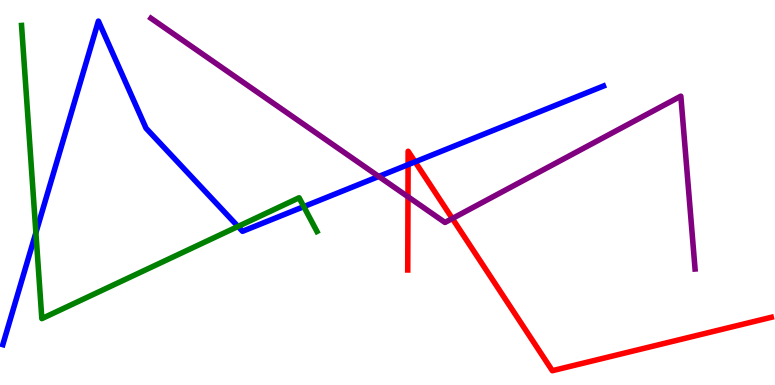[{'lines': ['blue', 'red'], 'intersections': [{'x': 5.27, 'y': 5.72}, {'x': 5.36, 'y': 5.8}]}, {'lines': ['green', 'red'], 'intersections': []}, {'lines': ['purple', 'red'], 'intersections': [{'x': 5.26, 'y': 4.89}, {'x': 5.84, 'y': 4.32}]}, {'lines': ['blue', 'green'], 'intersections': [{'x': 0.463, 'y': 3.96}, {'x': 3.07, 'y': 4.12}, {'x': 3.92, 'y': 4.63}]}, {'lines': ['blue', 'purple'], 'intersections': [{'x': 4.89, 'y': 5.42}]}, {'lines': ['green', 'purple'], 'intersections': []}]